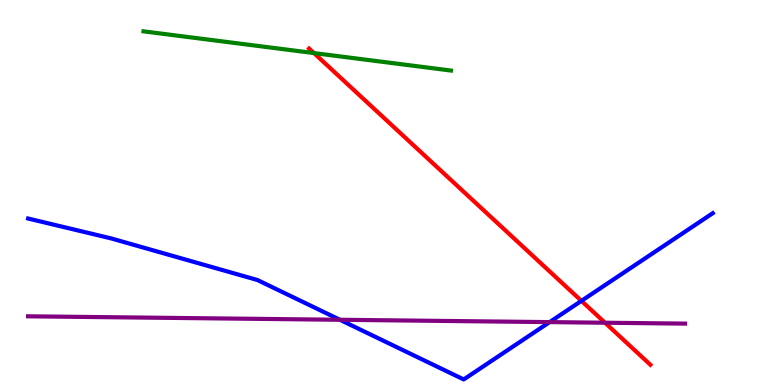[{'lines': ['blue', 'red'], 'intersections': [{'x': 7.5, 'y': 2.19}]}, {'lines': ['green', 'red'], 'intersections': [{'x': 4.05, 'y': 8.62}]}, {'lines': ['purple', 'red'], 'intersections': [{'x': 7.81, 'y': 1.62}]}, {'lines': ['blue', 'green'], 'intersections': []}, {'lines': ['blue', 'purple'], 'intersections': [{'x': 4.39, 'y': 1.69}, {'x': 7.09, 'y': 1.63}]}, {'lines': ['green', 'purple'], 'intersections': []}]